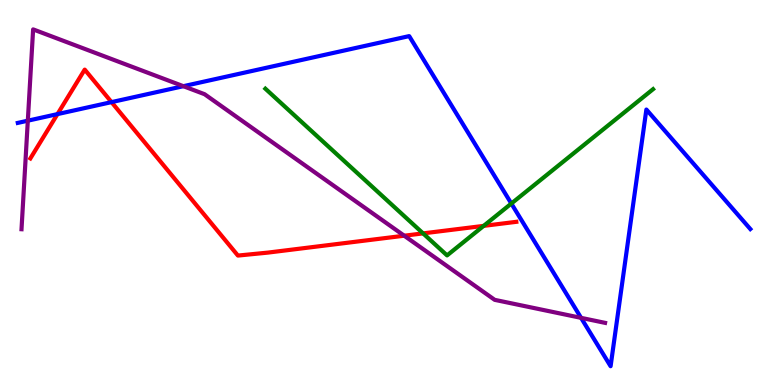[{'lines': ['blue', 'red'], 'intersections': [{'x': 0.742, 'y': 7.04}, {'x': 1.44, 'y': 7.35}]}, {'lines': ['green', 'red'], 'intersections': [{'x': 5.46, 'y': 3.94}, {'x': 6.24, 'y': 4.13}]}, {'lines': ['purple', 'red'], 'intersections': [{'x': 5.22, 'y': 3.88}]}, {'lines': ['blue', 'green'], 'intersections': [{'x': 6.6, 'y': 4.71}]}, {'lines': ['blue', 'purple'], 'intersections': [{'x': 0.359, 'y': 6.87}, {'x': 2.37, 'y': 7.76}, {'x': 7.5, 'y': 1.74}]}, {'lines': ['green', 'purple'], 'intersections': []}]